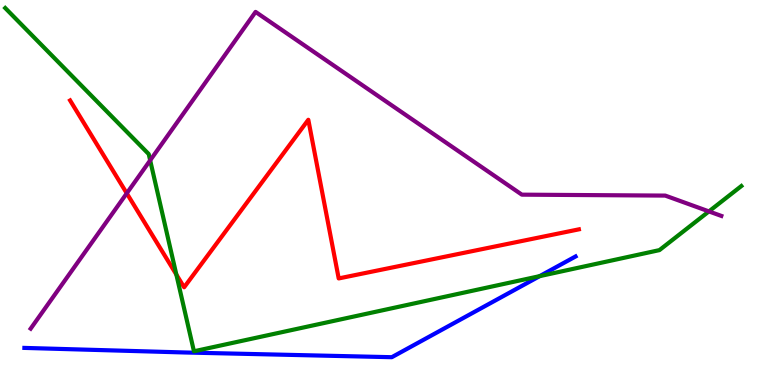[{'lines': ['blue', 'red'], 'intersections': []}, {'lines': ['green', 'red'], 'intersections': [{'x': 2.28, 'y': 2.87}]}, {'lines': ['purple', 'red'], 'intersections': [{'x': 1.64, 'y': 4.98}]}, {'lines': ['blue', 'green'], 'intersections': [{'x': 6.96, 'y': 2.83}]}, {'lines': ['blue', 'purple'], 'intersections': []}, {'lines': ['green', 'purple'], 'intersections': [{'x': 1.94, 'y': 5.84}, {'x': 9.15, 'y': 4.51}]}]